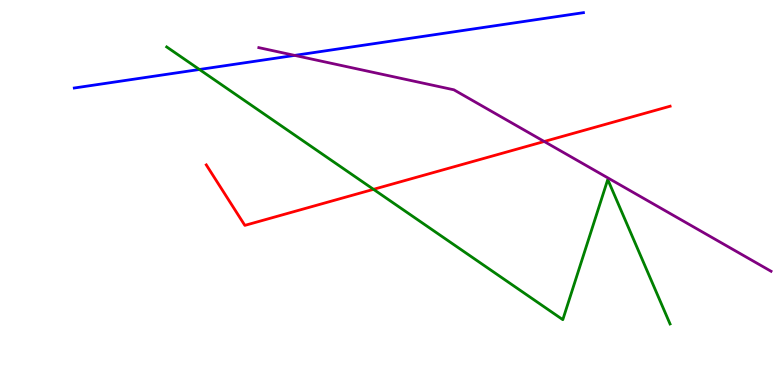[{'lines': ['blue', 'red'], 'intersections': []}, {'lines': ['green', 'red'], 'intersections': [{'x': 4.82, 'y': 5.08}]}, {'lines': ['purple', 'red'], 'intersections': [{'x': 7.02, 'y': 6.32}]}, {'lines': ['blue', 'green'], 'intersections': [{'x': 2.57, 'y': 8.2}]}, {'lines': ['blue', 'purple'], 'intersections': [{'x': 3.8, 'y': 8.56}]}, {'lines': ['green', 'purple'], 'intersections': []}]